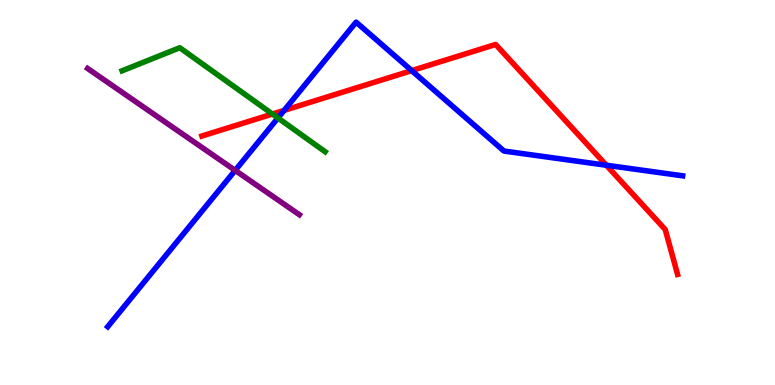[{'lines': ['blue', 'red'], 'intersections': [{'x': 3.67, 'y': 7.13}, {'x': 5.31, 'y': 8.17}, {'x': 7.82, 'y': 5.71}]}, {'lines': ['green', 'red'], 'intersections': [{'x': 3.52, 'y': 7.04}]}, {'lines': ['purple', 'red'], 'intersections': []}, {'lines': ['blue', 'green'], 'intersections': [{'x': 3.59, 'y': 6.94}]}, {'lines': ['blue', 'purple'], 'intersections': [{'x': 3.03, 'y': 5.57}]}, {'lines': ['green', 'purple'], 'intersections': []}]